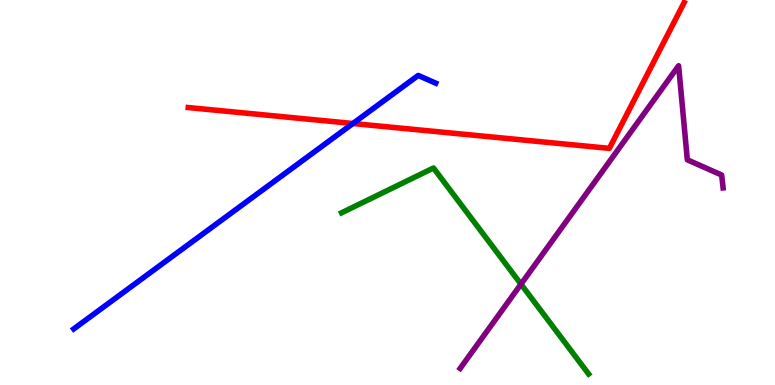[{'lines': ['blue', 'red'], 'intersections': [{'x': 4.55, 'y': 6.79}]}, {'lines': ['green', 'red'], 'intersections': []}, {'lines': ['purple', 'red'], 'intersections': []}, {'lines': ['blue', 'green'], 'intersections': []}, {'lines': ['blue', 'purple'], 'intersections': []}, {'lines': ['green', 'purple'], 'intersections': [{'x': 6.72, 'y': 2.62}]}]